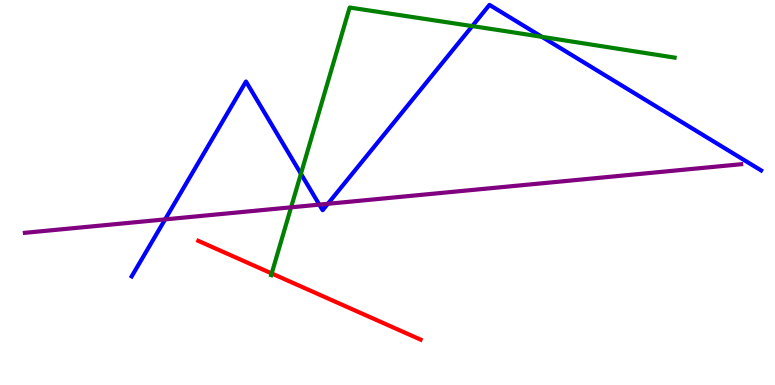[{'lines': ['blue', 'red'], 'intersections': []}, {'lines': ['green', 'red'], 'intersections': [{'x': 3.51, 'y': 2.9}]}, {'lines': ['purple', 'red'], 'intersections': []}, {'lines': ['blue', 'green'], 'intersections': [{'x': 3.88, 'y': 5.49}, {'x': 6.09, 'y': 9.32}, {'x': 6.99, 'y': 9.04}]}, {'lines': ['blue', 'purple'], 'intersections': [{'x': 2.13, 'y': 4.3}, {'x': 4.12, 'y': 4.69}, {'x': 4.23, 'y': 4.71}]}, {'lines': ['green', 'purple'], 'intersections': [{'x': 3.76, 'y': 4.61}]}]